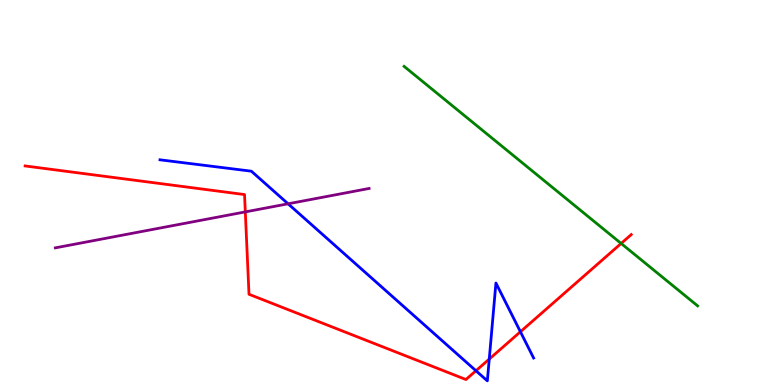[{'lines': ['blue', 'red'], 'intersections': [{'x': 6.14, 'y': 0.37}, {'x': 6.31, 'y': 0.673}, {'x': 6.72, 'y': 1.38}]}, {'lines': ['green', 'red'], 'intersections': [{'x': 8.01, 'y': 3.68}]}, {'lines': ['purple', 'red'], 'intersections': [{'x': 3.17, 'y': 4.5}]}, {'lines': ['blue', 'green'], 'intersections': []}, {'lines': ['blue', 'purple'], 'intersections': [{'x': 3.72, 'y': 4.71}]}, {'lines': ['green', 'purple'], 'intersections': []}]